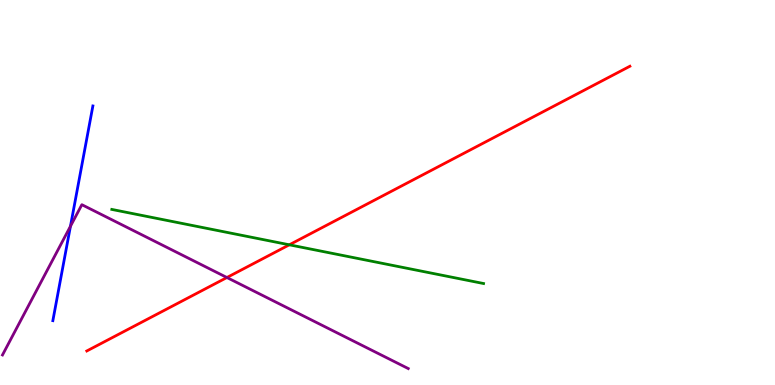[{'lines': ['blue', 'red'], 'intersections': []}, {'lines': ['green', 'red'], 'intersections': [{'x': 3.73, 'y': 3.64}]}, {'lines': ['purple', 'red'], 'intersections': [{'x': 2.93, 'y': 2.79}]}, {'lines': ['blue', 'green'], 'intersections': []}, {'lines': ['blue', 'purple'], 'intersections': [{'x': 0.909, 'y': 4.12}]}, {'lines': ['green', 'purple'], 'intersections': []}]